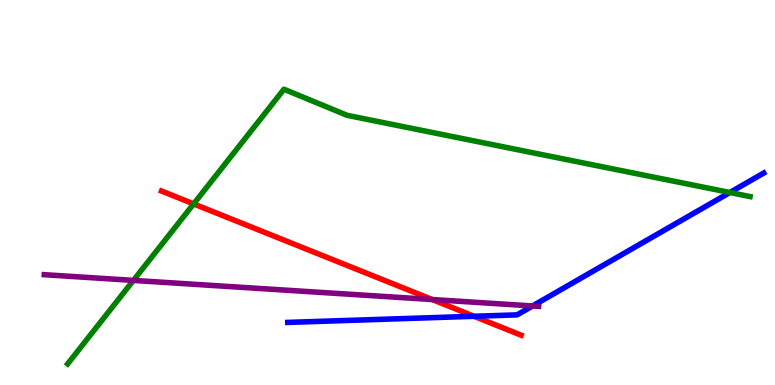[{'lines': ['blue', 'red'], 'intersections': [{'x': 6.12, 'y': 1.78}]}, {'lines': ['green', 'red'], 'intersections': [{'x': 2.5, 'y': 4.7}]}, {'lines': ['purple', 'red'], 'intersections': [{'x': 5.58, 'y': 2.22}]}, {'lines': ['blue', 'green'], 'intersections': [{'x': 9.42, 'y': 5.0}]}, {'lines': ['blue', 'purple'], 'intersections': [{'x': 6.87, 'y': 2.05}]}, {'lines': ['green', 'purple'], 'intersections': [{'x': 1.72, 'y': 2.72}]}]